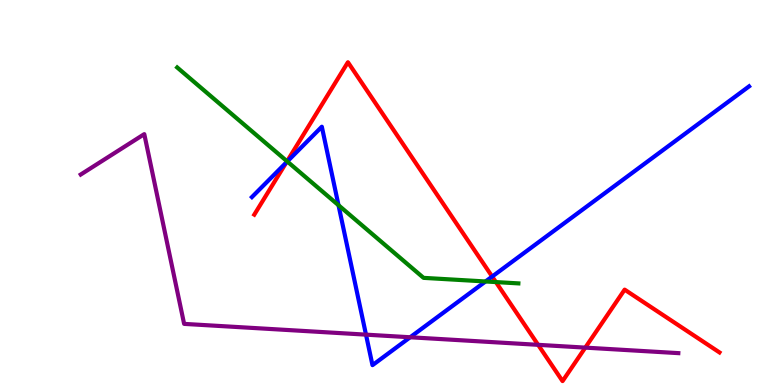[{'lines': ['blue', 'red'], 'intersections': [{'x': 3.7, 'y': 5.78}, {'x': 6.35, 'y': 2.82}]}, {'lines': ['green', 'red'], 'intersections': [{'x': 3.7, 'y': 5.81}, {'x': 6.4, 'y': 2.67}]}, {'lines': ['purple', 'red'], 'intersections': [{'x': 6.94, 'y': 1.04}, {'x': 7.55, 'y': 0.971}]}, {'lines': ['blue', 'green'], 'intersections': [{'x': 3.71, 'y': 5.81}, {'x': 4.37, 'y': 4.67}, {'x': 6.26, 'y': 2.69}]}, {'lines': ['blue', 'purple'], 'intersections': [{'x': 4.72, 'y': 1.31}, {'x': 5.29, 'y': 1.24}]}, {'lines': ['green', 'purple'], 'intersections': []}]